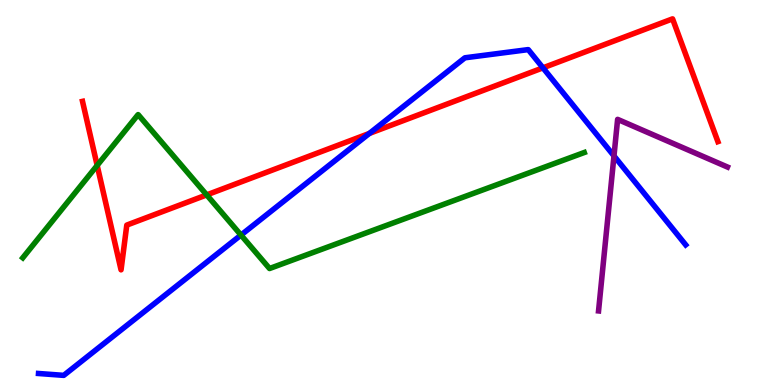[{'lines': ['blue', 'red'], 'intersections': [{'x': 4.77, 'y': 6.53}, {'x': 7.01, 'y': 8.24}]}, {'lines': ['green', 'red'], 'intersections': [{'x': 1.25, 'y': 5.7}, {'x': 2.67, 'y': 4.94}]}, {'lines': ['purple', 'red'], 'intersections': []}, {'lines': ['blue', 'green'], 'intersections': [{'x': 3.11, 'y': 3.89}]}, {'lines': ['blue', 'purple'], 'intersections': [{'x': 7.92, 'y': 5.95}]}, {'lines': ['green', 'purple'], 'intersections': []}]